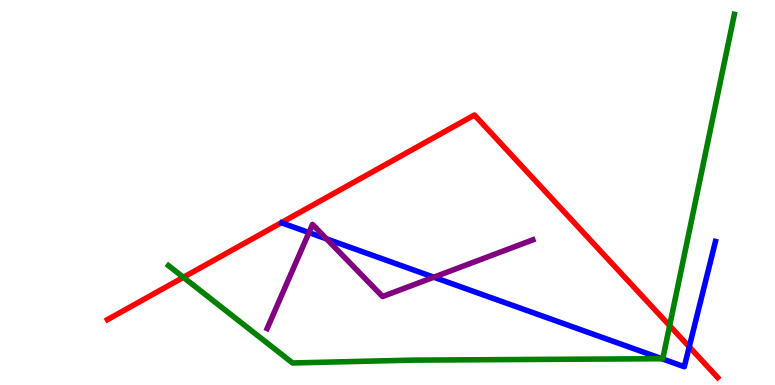[{'lines': ['blue', 'red'], 'intersections': [{'x': 8.89, 'y': 0.991}]}, {'lines': ['green', 'red'], 'intersections': [{'x': 2.37, 'y': 2.8}, {'x': 8.64, 'y': 1.54}]}, {'lines': ['purple', 'red'], 'intersections': []}, {'lines': ['blue', 'green'], 'intersections': [{'x': 8.54, 'y': 0.683}]}, {'lines': ['blue', 'purple'], 'intersections': [{'x': 3.99, 'y': 3.96}, {'x': 4.21, 'y': 3.8}, {'x': 5.6, 'y': 2.8}]}, {'lines': ['green', 'purple'], 'intersections': []}]